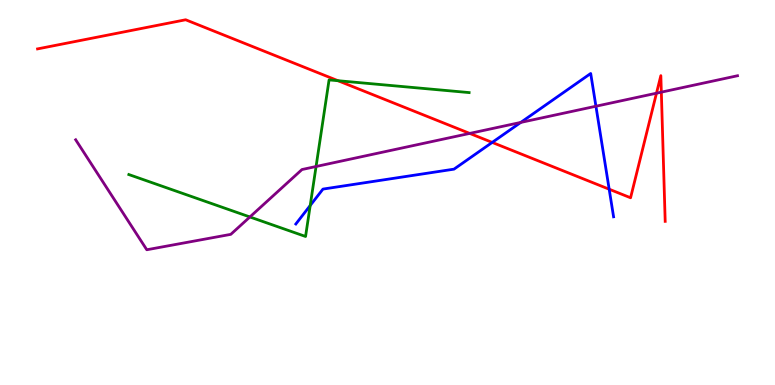[{'lines': ['blue', 'red'], 'intersections': [{'x': 6.35, 'y': 6.3}, {'x': 7.86, 'y': 5.09}]}, {'lines': ['green', 'red'], 'intersections': [{'x': 4.36, 'y': 7.9}]}, {'lines': ['purple', 'red'], 'intersections': [{'x': 6.06, 'y': 6.53}, {'x': 8.47, 'y': 7.58}, {'x': 8.53, 'y': 7.61}]}, {'lines': ['blue', 'green'], 'intersections': [{'x': 4.0, 'y': 4.66}]}, {'lines': ['blue', 'purple'], 'intersections': [{'x': 6.72, 'y': 6.82}, {'x': 7.69, 'y': 7.24}]}, {'lines': ['green', 'purple'], 'intersections': [{'x': 3.22, 'y': 4.36}, {'x': 4.08, 'y': 5.68}]}]